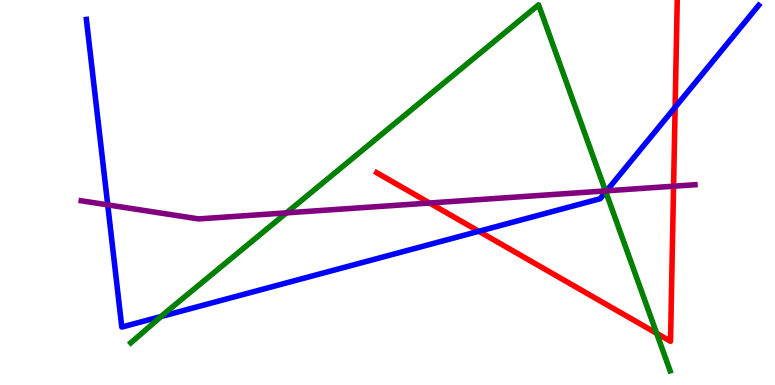[{'lines': ['blue', 'red'], 'intersections': [{'x': 6.18, 'y': 3.99}, {'x': 8.71, 'y': 7.21}]}, {'lines': ['green', 'red'], 'intersections': [{'x': 8.47, 'y': 1.34}]}, {'lines': ['purple', 'red'], 'intersections': [{'x': 5.54, 'y': 4.73}, {'x': 8.69, 'y': 5.16}]}, {'lines': ['blue', 'green'], 'intersections': [{'x': 2.08, 'y': 1.78}, {'x': 7.82, 'y': 5.02}]}, {'lines': ['blue', 'purple'], 'intersections': [{'x': 1.39, 'y': 4.68}, {'x': 7.83, 'y': 5.04}]}, {'lines': ['green', 'purple'], 'intersections': [{'x': 3.7, 'y': 4.47}, {'x': 7.81, 'y': 5.04}]}]